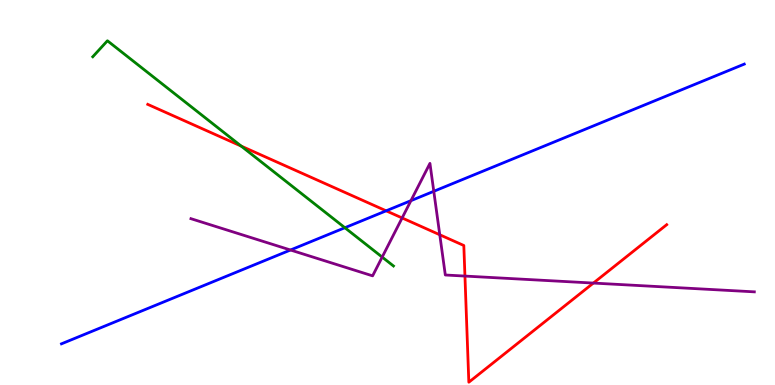[{'lines': ['blue', 'red'], 'intersections': [{'x': 4.98, 'y': 4.52}]}, {'lines': ['green', 'red'], 'intersections': [{'x': 3.11, 'y': 6.21}]}, {'lines': ['purple', 'red'], 'intersections': [{'x': 5.19, 'y': 4.34}, {'x': 5.67, 'y': 3.9}, {'x': 6.0, 'y': 2.83}, {'x': 7.66, 'y': 2.65}]}, {'lines': ['blue', 'green'], 'intersections': [{'x': 4.45, 'y': 4.09}]}, {'lines': ['blue', 'purple'], 'intersections': [{'x': 3.75, 'y': 3.51}, {'x': 5.3, 'y': 4.79}, {'x': 5.6, 'y': 5.03}]}, {'lines': ['green', 'purple'], 'intersections': [{'x': 4.93, 'y': 3.32}]}]